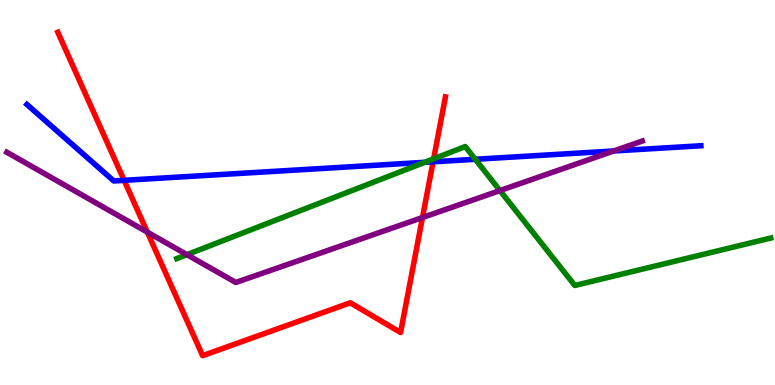[{'lines': ['blue', 'red'], 'intersections': [{'x': 1.6, 'y': 5.32}, {'x': 5.59, 'y': 5.8}]}, {'lines': ['green', 'red'], 'intersections': [{'x': 5.6, 'y': 5.87}]}, {'lines': ['purple', 'red'], 'intersections': [{'x': 1.9, 'y': 3.97}, {'x': 5.45, 'y': 4.35}]}, {'lines': ['blue', 'green'], 'intersections': [{'x': 5.48, 'y': 5.78}, {'x': 6.13, 'y': 5.86}]}, {'lines': ['blue', 'purple'], 'intersections': [{'x': 7.92, 'y': 6.08}]}, {'lines': ['green', 'purple'], 'intersections': [{'x': 2.41, 'y': 3.39}, {'x': 6.45, 'y': 5.05}]}]